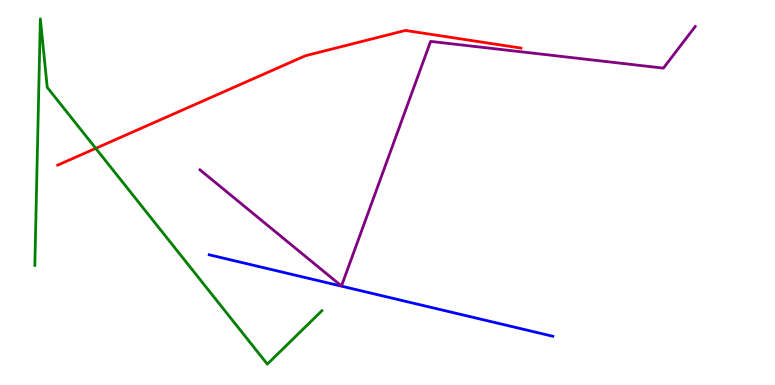[{'lines': ['blue', 'red'], 'intersections': []}, {'lines': ['green', 'red'], 'intersections': [{'x': 1.24, 'y': 6.15}]}, {'lines': ['purple', 'red'], 'intersections': []}, {'lines': ['blue', 'green'], 'intersections': []}, {'lines': ['blue', 'purple'], 'intersections': []}, {'lines': ['green', 'purple'], 'intersections': []}]